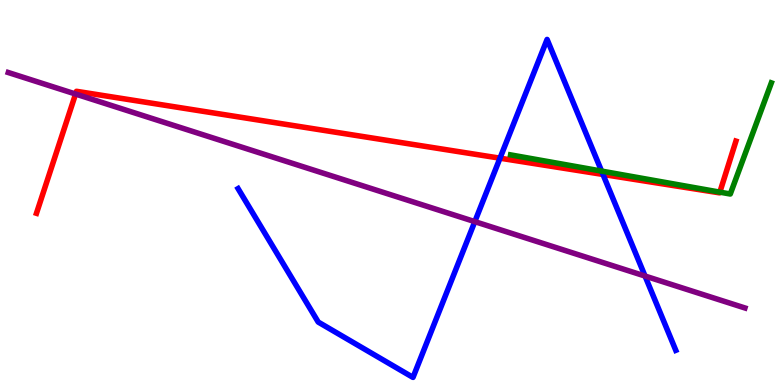[{'lines': ['blue', 'red'], 'intersections': [{'x': 6.45, 'y': 5.89}, {'x': 7.78, 'y': 5.47}]}, {'lines': ['green', 'red'], 'intersections': [{'x': 9.29, 'y': 5.01}]}, {'lines': ['purple', 'red'], 'intersections': [{'x': 0.975, 'y': 7.56}]}, {'lines': ['blue', 'green'], 'intersections': [{'x': 7.76, 'y': 5.56}]}, {'lines': ['blue', 'purple'], 'intersections': [{'x': 6.13, 'y': 4.24}, {'x': 8.32, 'y': 2.83}]}, {'lines': ['green', 'purple'], 'intersections': []}]